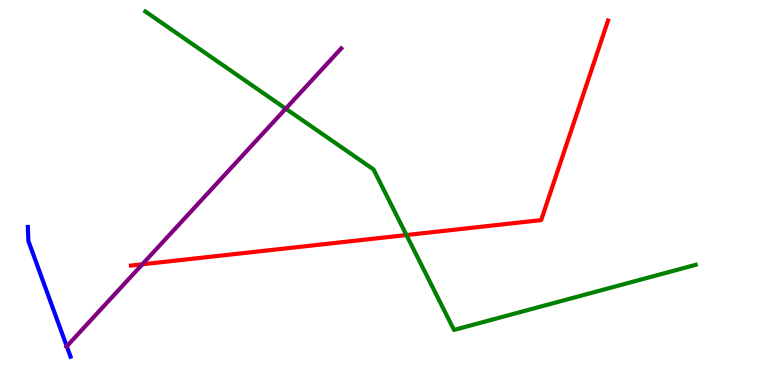[{'lines': ['blue', 'red'], 'intersections': []}, {'lines': ['green', 'red'], 'intersections': [{'x': 5.24, 'y': 3.89}]}, {'lines': ['purple', 'red'], 'intersections': [{'x': 1.84, 'y': 3.13}]}, {'lines': ['blue', 'green'], 'intersections': []}, {'lines': ['blue', 'purple'], 'intersections': [{'x': 0.862, 'y': 1.0}]}, {'lines': ['green', 'purple'], 'intersections': [{'x': 3.69, 'y': 7.18}]}]